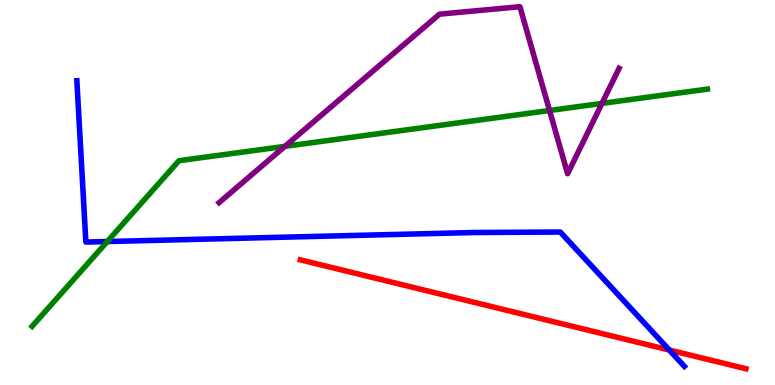[{'lines': ['blue', 'red'], 'intersections': [{'x': 8.64, 'y': 0.909}]}, {'lines': ['green', 'red'], 'intersections': []}, {'lines': ['purple', 'red'], 'intersections': []}, {'lines': ['blue', 'green'], 'intersections': [{'x': 1.38, 'y': 3.73}]}, {'lines': ['blue', 'purple'], 'intersections': []}, {'lines': ['green', 'purple'], 'intersections': [{'x': 3.68, 'y': 6.2}, {'x': 7.09, 'y': 7.13}, {'x': 7.77, 'y': 7.31}]}]